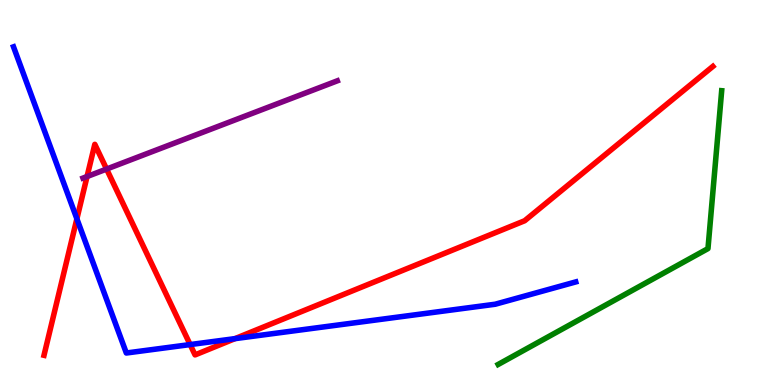[{'lines': ['blue', 'red'], 'intersections': [{'x': 0.992, 'y': 4.32}, {'x': 2.45, 'y': 1.05}, {'x': 3.03, 'y': 1.2}]}, {'lines': ['green', 'red'], 'intersections': []}, {'lines': ['purple', 'red'], 'intersections': [{'x': 1.12, 'y': 5.41}, {'x': 1.38, 'y': 5.61}]}, {'lines': ['blue', 'green'], 'intersections': []}, {'lines': ['blue', 'purple'], 'intersections': []}, {'lines': ['green', 'purple'], 'intersections': []}]